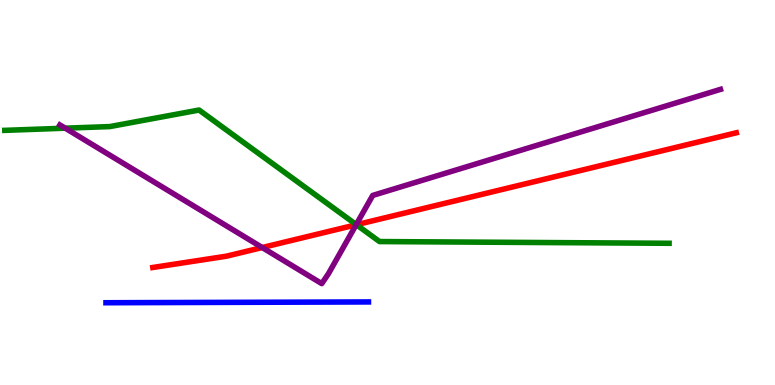[{'lines': ['blue', 'red'], 'intersections': []}, {'lines': ['green', 'red'], 'intersections': [{'x': 4.6, 'y': 4.16}]}, {'lines': ['purple', 'red'], 'intersections': [{'x': 3.38, 'y': 3.57}, {'x': 4.59, 'y': 4.16}]}, {'lines': ['blue', 'green'], 'intersections': []}, {'lines': ['blue', 'purple'], 'intersections': []}, {'lines': ['green', 'purple'], 'intersections': [{'x': 0.842, 'y': 6.67}, {'x': 4.6, 'y': 4.17}]}]